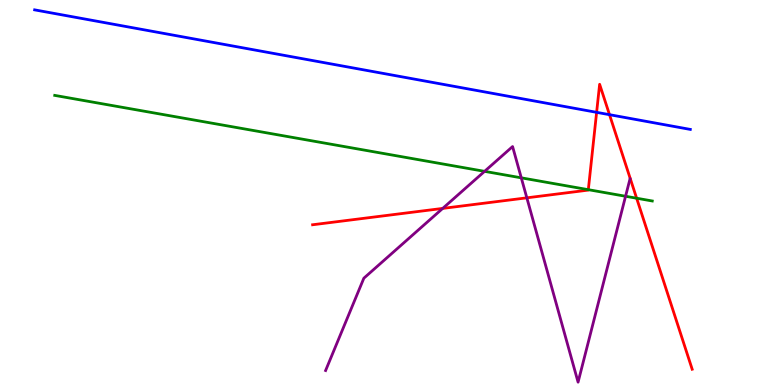[{'lines': ['blue', 'red'], 'intersections': [{'x': 7.7, 'y': 7.08}, {'x': 7.86, 'y': 7.02}]}, {'lines': ['green', 'red'], 'intersections': [{'x': 7.59, 'y': 5.07}, {'x': 8.21, 'y': 4.85}]}, {'lines': ['purple', 'red'], 'intersections': [{'x': 5.71, 'y': 4.59}, {'x': 6.8, 'y': 4.86}]}, {'lines': ['blue', 'green'], 'intersections': []}, {'lines': ['blue', 'purple'], 'intersections': []}, {'lines': ['green', 'purple'], 'intersections': [{'x': 6.25, 'y': 5.55}, {'x': 6.73, 'y': 5.38}, {'x': 8.07, 'y': 4.9}]}]